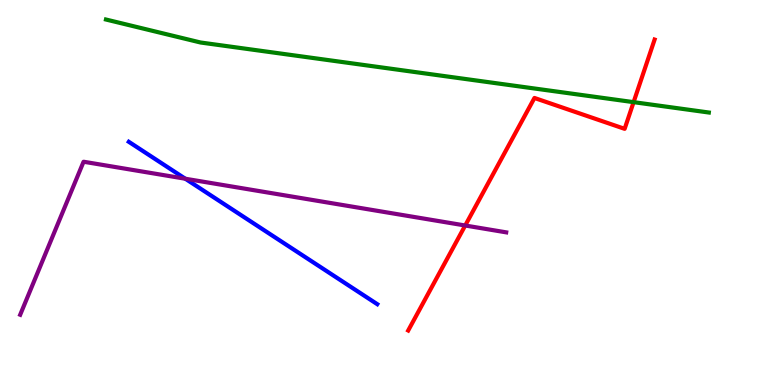[{'lines': ['blue', 'red'], 'intersections': []}, {'lines': ['green', 'red'], 'intersections': [{'x': 8.18, 'y': 7.35}]}, {'lines': ['purple', 'red'], 'intersections': [{'x': 6.0, 'y': 4.14}]}, {'lines': ['blue', 'green'], 'intersections': []}, {'lines': ['blue', 'purple'], 'intersections': [{'x': 2.39, 'y': 5.36}]}, {'lines': ['green', 'purple'], 'intersections': []}]